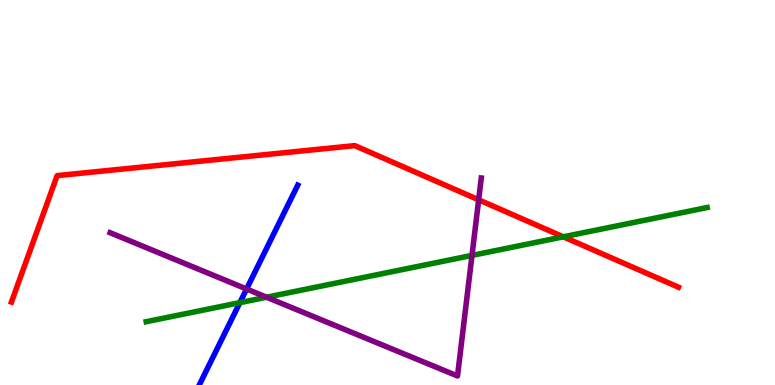[{'lines': ['blue', 'red'], 'intersections': []}, {'lines': ['green', 'red'], 'intersections': [{'x': 7.27, 'y': 3.85}]}, {'lines': ['purple', 'red'], 'intersections': [{'x': 6.18, 'y': 4.81}]}, {'lines': ['blue', 'green'], 'intersections': [{'x': 3.09, 'y': 2.14}]}, {'lines': ['blue', 'purple'], 'intersections': [{'x': 3.18, 'y': 2.49}]}, {'lines': ['green', 'purple'], 'intersections': [{'x': 3.44, 'y': 2.28}, {'x': 6.09, 'y': 3.37}]}]